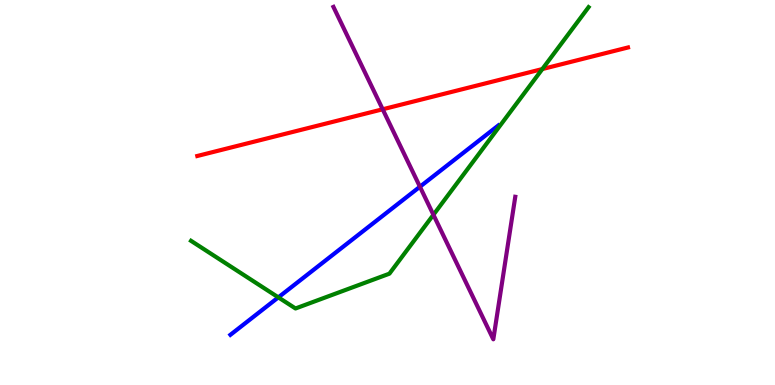[{'lines': ['blue', 'red'], 'intersections': []}, {'lines': ['green', 'red'], 'intersections': [{'x': 7.0, 'y': 8.21}]}, {'lines': ['purple', 'red'], 'intersections': [{'x': 4.94, 'y': 7.16}]}, {'lines': ['blue', 'green'], 'intersections': [{'x': 3.59, 'y': 2.28}]}, {'lines': ['blue', 'purple'], 'intersections': [{'x': 5.42, 'y': 5.15}]}, {'lines': ['green', 'purple'], 'intersections': [{'x': 5.59, 'y': 4.42}]}]